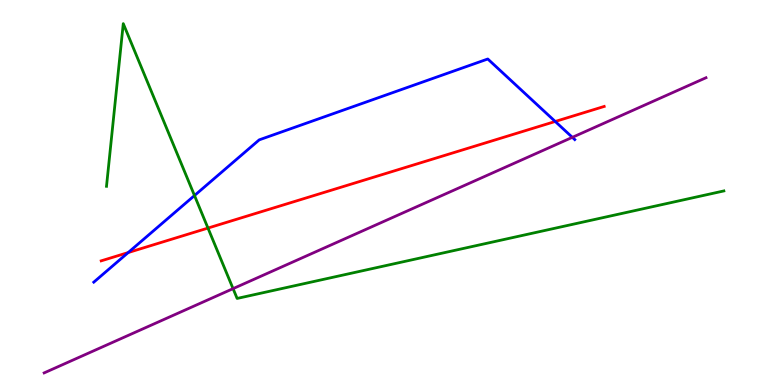[{'lines': ['blue', 'red'], 'intersections': [{'x': 1.65, 'y': 3.44}, {'x': 7.16, 'y': 6.84}]}, {'lines': ['green', 'red'], 'intersections': [{'x': 2.68, 'y': 4.08}]}, {'lines': ['purple', 'red'], 'intersections': []}, {'lines': ['blue', 'green'], 'intersections': [{'x': 2.51, 'y': 4.92}]}, {'lines': ['blue', 'purple'], 'intersections': [{'x': 7.39, 'y': 6.43}]}, {'lines': ['green', 'purple'], 'intersections': [{'x': 3.01, 'y': 2.5}]}]